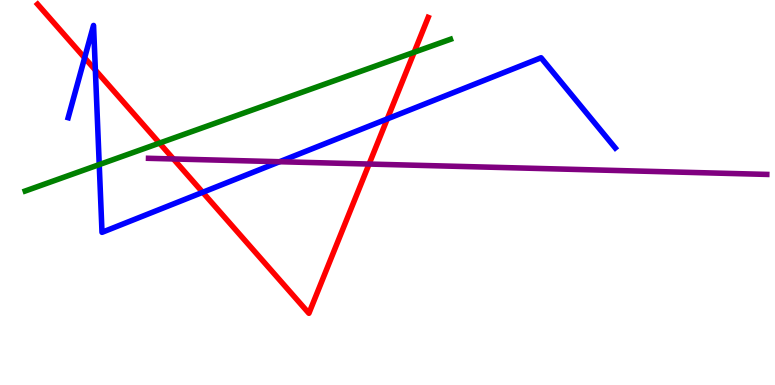[{'lines': ['blue', 'red'], 'intersections': [{'x': 1.09, 'y': 8.5}, {'x': 1.23, 'y': 8.18}, {'x': 2.62, 'y': 5.01}, {'x': 5.0, 'y': 6.91}]}, {'lines': ['green', 'red'], 'intersections': [{'x': 2.06, 'y': 6.28}, {'x': 5.34, 'y': 8.64}]}, {'lines': ['purple', 'red'], 'intersections': [{'x': 2.24, 'y': 5.87}, {'x': 4.76, 'y': 5.74}]}, {'lines': ['blue', 'green'], 'intersections': [{'x': 1.28, 'y': 5.72}]}, {'lines': ['blue', 'purple'], 'intersections': [{'x': 3.61, 'y': 5.8}]}, {'lines': ['green', 'purple'], 'intersections': []}]